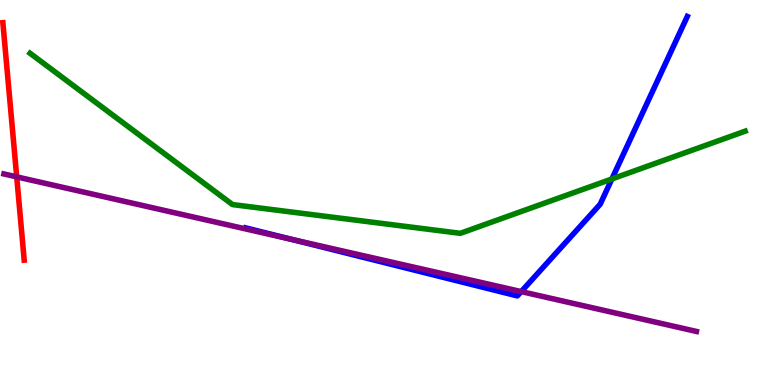[{'lines': ['blue', 'red'], 'intersections': []}, {'lines': ['green', 'red'], 'intersections': []}, {'lines': ['purple', 'red'], 'intersections': [{'x': 0.216, 'y': 5.41}]}, {'lines': ['blue', 'green'], 'intersections': [{'x': 7.9, 'y': 5.35}]}, {'lines': ['blue', 'purple'], 'intersections': [{'x': 3.76, 'y': 3.78}, {'x': 6.73, 'y': 2.43}]}, {'lines': ['green', 'purple'], 'intersections': []}]